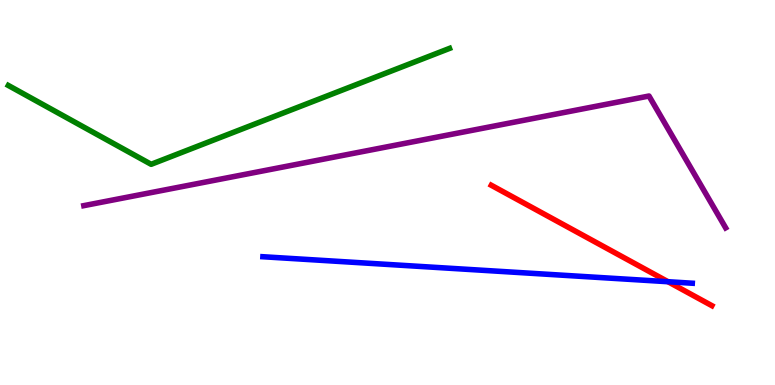[{'lines': ['blue', 'red'], 'intersections': [{'x': 8.62, 'y': 2.68}]}, {'lines': ['green', 'red'], 'intersections': []}, {'lines': ['purple', 'red'], 'intersections': []}, {'lines': ['blue', 'green'], 'intersections': []}, {'lines': ['blue', 'purple'], 'intersections': []}, {'lines': ['green', 'purple'], 'intersections': []}]